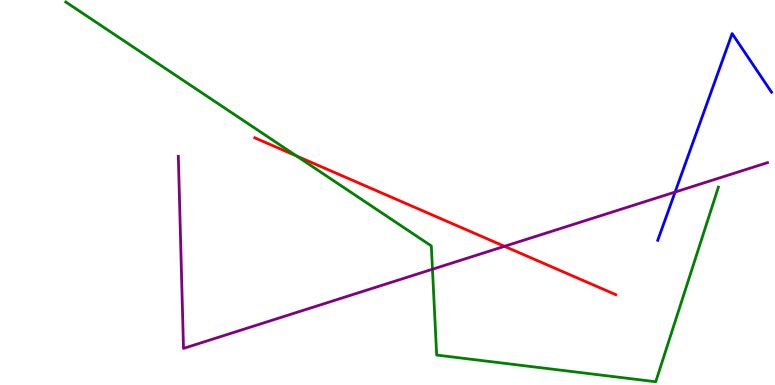[{'lines': ['blue', 'red'], 'intersections': []}, {'lines': ['green', 'red'], 'intersections': [{'x': 3.83, 'y': 5.95}]}, {'lines': ['purple', 'red'], 'intersections': [{'x': 6.51, 'y': 3.6}]}, {'lines': ['blue', 'green'], 'intersections': []}, {'lines': ['blue', 'purple'], 'intersections': [{'x': 8.71, 'y': 5.01}]}, {'lines': ['green', 'purple'], 'intersections': [{'x': 5.58, 'y': 3.01}]}]